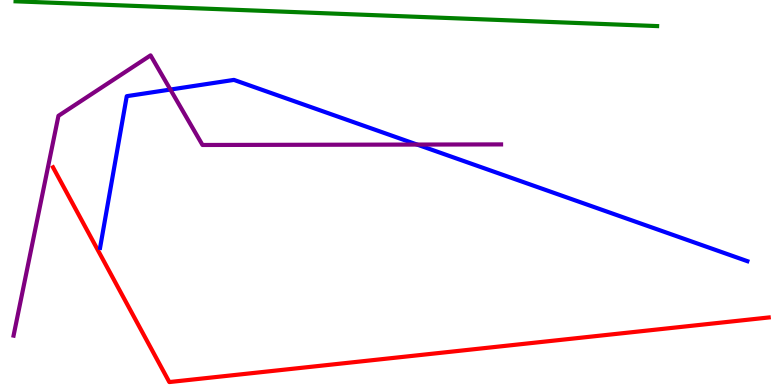[{'lines': ['blue', 'red'], 'intersections': []}, {'lines': ['green', 'red'], 'intersections': []}, {'lines': ['purple', 'red'], 'intersections': []}, {'lines': ['blue', 'green'], 'intersections': []}, {'lines': ['blue', 'purple'], 'intersections': [{'x': 2.2, 'y': 7.67}, {'x': 5.38, 'y': 6.25}]}, {'lines': ['green', 'purple'], 'intersections': []}]